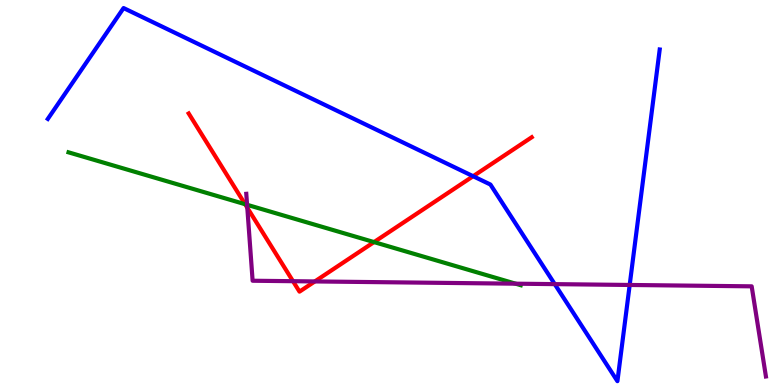[{'lines': ['blue', 'red'], 'intersections': [{'x': 6.1, 'y': 5.42}]}, {'lines': ['green', 'red'], 'intersections': [{'x': 3.16, 'y': 4.7}, {'x': 4.83, 'y': 3.71}]}, {'lines': ['purple', 'red'], 'intersections': [{'x': 3.19, 'y': 4.6}, {'x': 3.78, 'y': 2.7}, {'x': 4.06, 'y': 2.69}]}, {'lines': ['blue', 'green'], 'intersections': []}, {'lines': ['blue', 'purple'], 'intersections': [{'x': 7.16, 'y': 2.62}, {'x': 8.13, 'y': 2.6}]}, {'lines': ['green', 'purple'], 'intersections': [{'x': 3.19, 'y': 4.68}, {'x': 6.65, 'y': 2.63}]}]